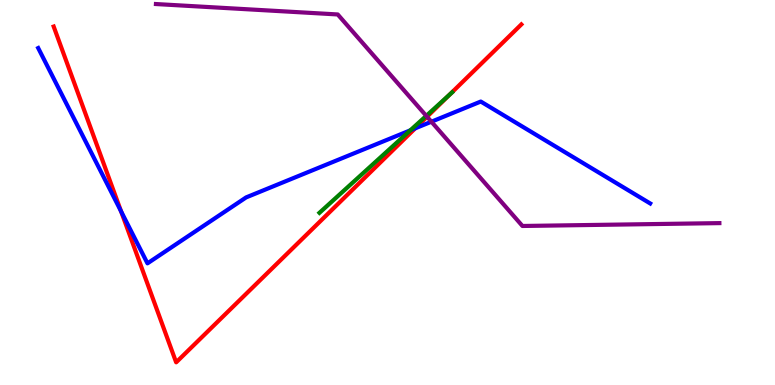[{'lines': ['blue', 'red'], 'intersections': [{'x': 1.56, 'y': 4.51}, {'x': 5.36, 'y': 6.67}]}, {'lines': ['green', 'red'], 'intersections': [{'x': 5.8, 'y': 7.54}]}, {'lines': ['purple', 'red'], 'intersections': [{'x': 5.51, 'y': 6.97}]}, {'lines': ['blue', 'green'], 'intersections': [{'x': 5.29, 'y': 6.61}]}, {'lines': ['blue', 'purple'], 'intersections': [{'x': 5.57, 'y': 6.84}]}, {'lines': ['green', 'purple'], 'intersections': [{'x': 5.5, 'y': 6.99}]}]